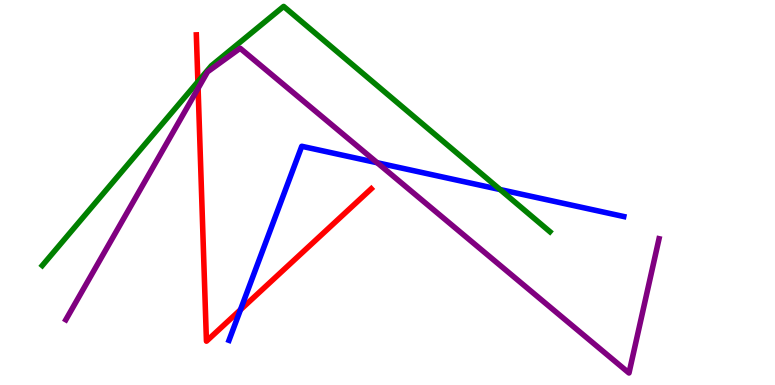[{'lines': ['blue', 'red'], 'intersections': [{'x': 3.1, 'y': 1.95}]}, {'lines': ['green', 'red'], 'intersections': [{'x': 2.55, 'y': 7.88}]}, {'lines': ['purple', 'red'], 'intersections': [{'x': 2.56, 'y': 7.71}]}, {'lines': ['blue', 'green'], 'intersections': [{'x': 6.45, 'y': 5.08}]}, {'lines': ['blue', 'purple'], 'intersections': [{'x': 4.87, 'y': 5.77}]}, {'lines': ['green', 'purple'], 'intersections': []}]